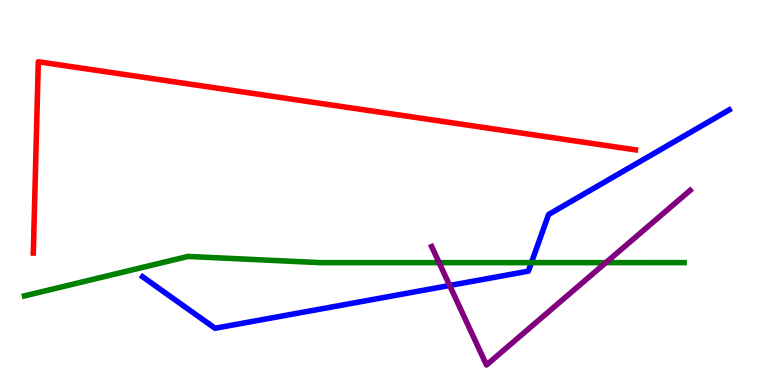[{'lines': ['blue', 'red'], 'intersections': []}, {'lines': ['green', 'red'], 'intersections': []}, {'lines': ['purple', 'red'], 'intersections': []}, {'lines': ['blue', 'green'], 'intersections': [{'x': 6.86, 'y': 3.18}]}, {'lines': ['blue', 'purple'], 'intersections': [{'x': 5.8, 'y': 2.58}]}, {'lines': ['green', 'purple'], 'intersections': [{'x': 5.67, 'y': 3.18}, {'x': 7.82, 'y': 3.18}]}]